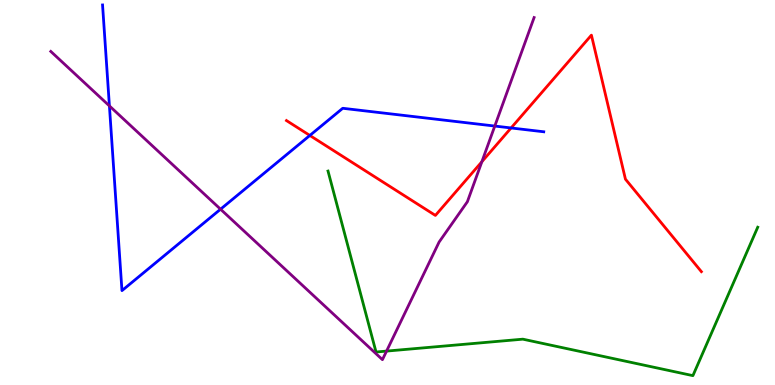[{'lines': ['blue', 'red'], 'intersections': [{'x': 4.0, 'y': 6.48}, {'x': 6.59, 'y': 6.68}]}, {'lines': ['green', 'red'], 'intersections': []}, {'lines': ['purple', 'red'], 'intersections': [{'x': 6.22, 'y': 5.8}]}, {'lines': ['blue', 'green'], 'intersections': []}, {'lines': ['blue', 'purple'], 'intersections': [{'x': 1.41, 'y': 7.25}, {'x': 2.85, 'y': 4.57}, {'x': 6.38, 'y': 6.73}]}, {'lines': ['green', 'purple'], 'intersections': [{'x': 4.99, 'y': 0.881}]}]